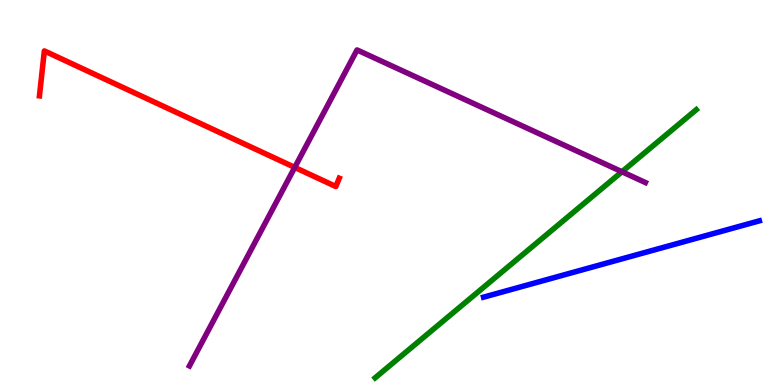[{'lines': ['blue', 'red'], 'intersections': []}, {'lines': ['green', 'red'], 'intersections': []}, {'lines': ['purple', 'red'], 'intersections': [{'x': 3.8, 'y': 5.65}]}, {'lines': ['blue', 'green'], 'intersections': []}, {'lines': ['blue', 'purple'], 'intersections': []}, {'lines': ['green', 'purple'], 'intersections': [{'x': 8.03, 'y': 5.54}]}]